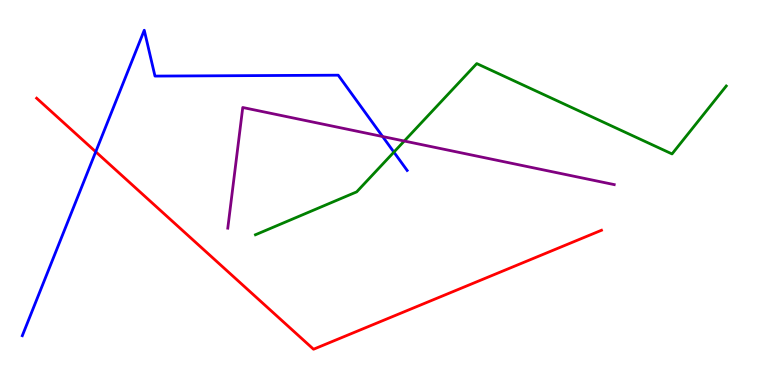[{'lines': ['blue', 'red'], 'intersections': [{'x': 1.24, 'y': 6.06}]}, {'lines': ['green', 'red'], 'intersections': []}, {'lines': ['purple', 'red'], 'intersections': []}, {'lines': ['blue', 'green'], 'intersections': [{'x': 5.08, 'y': 6.05}]}, {'lines': ['blue', 'purple'], 'intersections': [{'x': 4.94, 'y': 6.45}]}, {'lines': ['green', 'purple'], 'intersections': [{'x': 5.22, 'y': 6.34}]}]